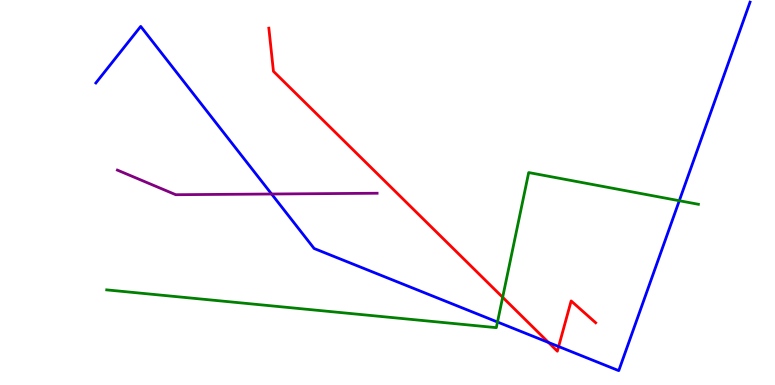[{'lines': ['blue', 'red'], 'intersections': [{'x': 7.08, 'y': 1.1}, {'x': 7.21, 'y': 0.999}]}, {'lines': ['green', 'red'], 'intersections': [{'x': 6.49, 'y': 2.28}]}, {'lines': ['purple', 'red'], 'intersections': []}, {'lines': ['blue', 'green'], 'intersections': [{'x': 6.42, 'y': 1.64}, {'x': 8.77, 'y': 4.79}]}, {'lines': ['blue', 'purple'], 'intersections': [{'x': 3.5, 'y': 4.96}]}, {'lines': ['green', 'purple'], 'intersections': []}]